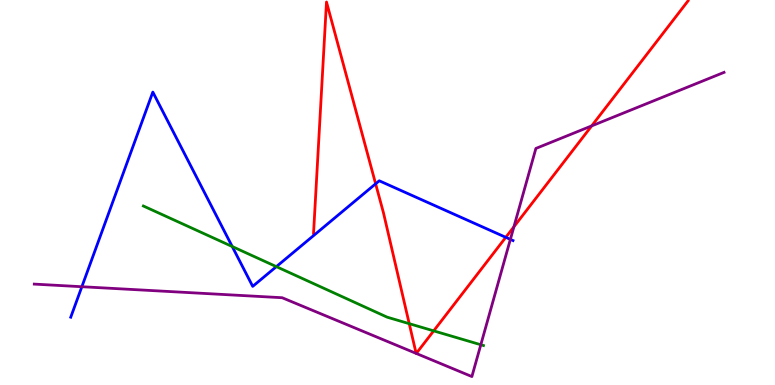[{'lines': ['blue', 'red'], 'intersections': [{'x': 4.85, 'y': 5.23}, {'x': 6.53, 'y': 3.84}]}, {'lines': ['green', 'red'], 'intersections': [{'x': 5.28, 'y': 1.59}, {'x': 5.6, 'y': 1.41}]}, {'lines': ['purple', 'red'], 'intersections': [{'x': 5.37, 'y': 0.821}, {'x': 5.37, 'y': 0.82}, {'x': 6.63, 'y': 4.11}, {'x': 7.63, 'y': 6.73}]}, {'lines': ['blue', 'green'], 'intersections': [{'x': 3.0, 'y': 3.6}, {'x': 3.57, 'y': 3.07}]}, {'lines': ['blue', 'purple'], 'intersections': [{'x': 1.06, 'y': 2.55}, {'x': 6.59, 'y': 3.78}]}, {'lines': ['green', 'purple'], 'intersections': [{'x': 6.2, 'y': 1.05}]}]